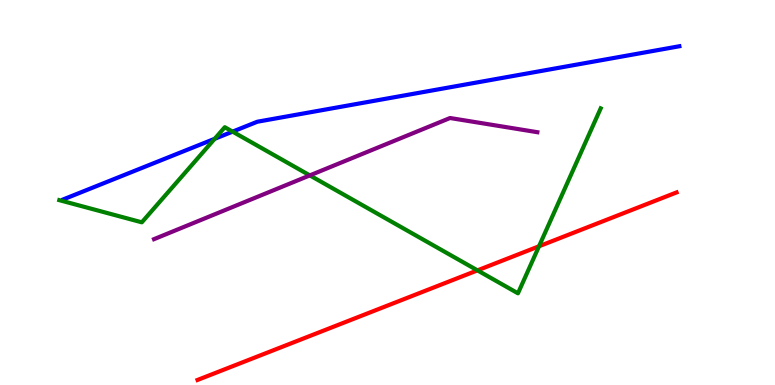[{'lines': ['blue', 'red'], 'intersections': []}, {'lines': ['green', 'red'], 'intersections': [{'x': 6.16, 'y': 2.98}, {'x': 6.96, 'y': 3.6}]}, {'lines': ['purple', 'red'], 'intersections': []}, {'lines': ['blue', 'green'], 'intersections': [{'x': 2.77, 'y': 6.39}, {'x': 3.0, 'y': 6.58}]}, {'lines': ['blue', 'purple'], 'intersections': []}, {'lines': ['green', 'purple'], 'intersections': [{'x': 4.0, 'y': 5.44}]}]